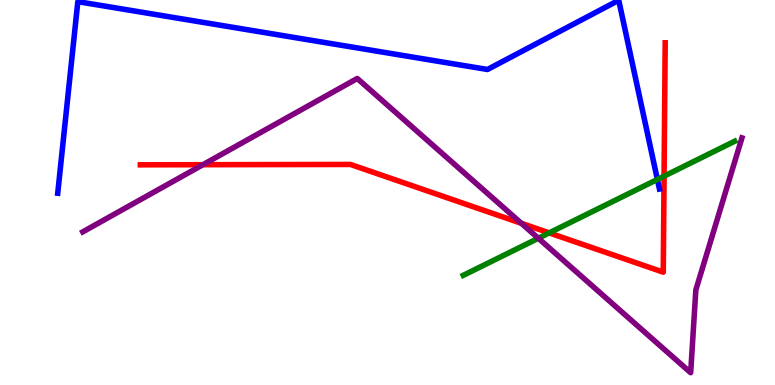[{'lines': ['blue', 'red'], 'intersections': []}, {'lines': ['green', 'red'], 'intersections': [{'x': 7.09, 'y': 3.95}, {'x': 8.57, 'y': 5.42}]}, {'lines': ['purple', 'red'], 'intersections': [{'x': 2.62, 'y': 5.72}, {'x': 6.73, 'y': 4.2}]}, {'lines': ['blue', 'green'], 'intersections': [{'x': 8.48, 'y': 5.34}]}, {'lines': ['blue', 'purple'], 'intersections': []}, {'lines': ['green', 'purple'], 'intersections': [{'x': 6.95, 'y': 3.81}]}]